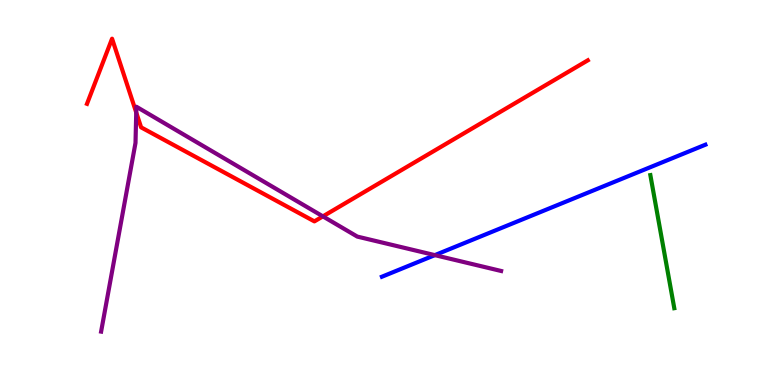[{'lines': ['blue', 'red'], 'intersections': []}, {'lines': ['green', 'red'], 'intersections': []}, {'lines': ['purple', 'red'], 'intersections': [{'x': 1.76, 'y': 7.08}, {'x': 4.17, 'y': 4.38}]}, {'lines': ['blue', 'green'], 'intersections': []}, {'lines': ['blue', 'purple'], 'intersections': [{'x': 5.61, 'y': 3.37}]}, {'lines': ['green', 'purple'], 'intersections': []}]